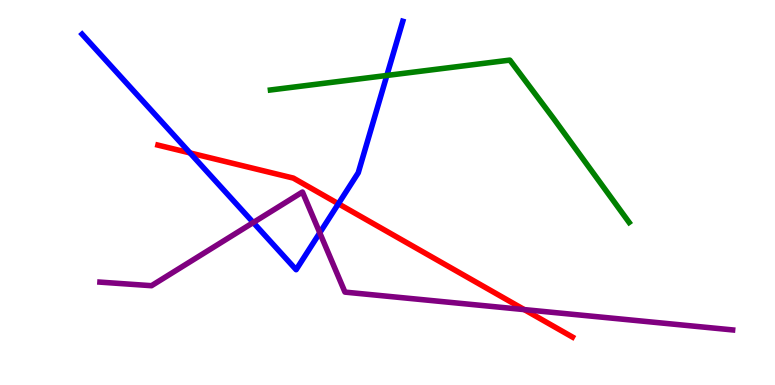[{'lines': ['blue', 'red'], 'intersections': [{'x': 2.45, 'y': 6.03}, {'x': 4.37, 'y': 4.71}]}, {'lines': ['green', 'red'], 'intersections': []}, {'lines': ['purple', 'red'], 'intersections': [{'x': 6.76, 'y': 1.96}]}, {'lines': ['blue', 'green'], 'intersections': [{'x': 4.99, 'y': 8.04}]}, {'lines': ['blue', 'purple'], 'intersections': [{'x': 3.27, 'y': 4.22}, {'x': 4.13, 'y': 3.95}]}, {'lines': ['green', 'purple'], 'intersections': []}]